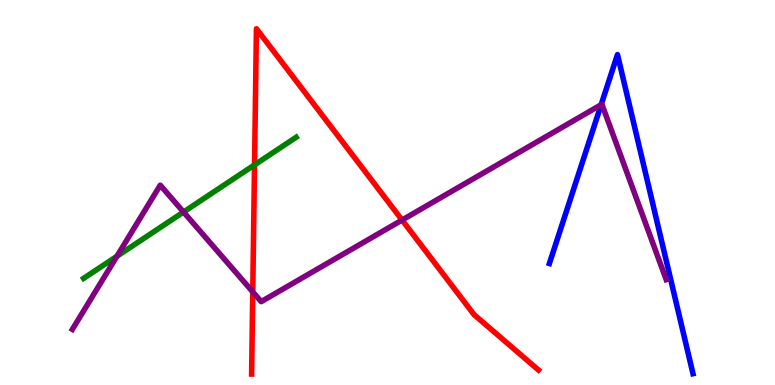[{'lines': ['blue', 'red'], 'intersections': []}, {'lines': ['green', 'red'], 'intersections': [{'x': 3.28, 'y': 5.72}]}, {'lines': ['purple', 'red'], 'intersections': [{'x': 3.26, 'y': 2.42}, {'x': 5.19, 'y': 4.28}]}, {'lines': ['blue', 'green'], 'intersections': []}, {'lines': ['blue', 'purple'], 'intersections': [{'x': 7.76, 'y': 7.28}]}, {'lines': ['green', 'purple'], 'intersections': [{'x': 1.51, 'y': 3.34}, {'x': 2.37, 'y': 4.49}]}]